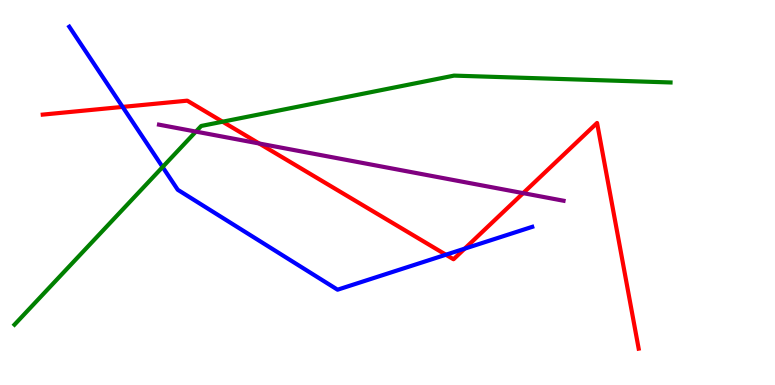[{'lines': ['blue', 'red'], 'intersections': [{'x': 1.58, 'y': 7.22}, {'x': 5.75, 'y': 3.38}, {'x': 6.0, 'y': 3.54}]}, {'lines': ['green', 'red'], 'intersections': [{'x': 2.87, 'y': 6.84}]}, {'lines': ['purple', 'red'], 'intersections': [{'x': 3.34, 'y': 6.27}, {'x': 6.75, 'y': 4.98}]}, {'lines': ['blue', 'green'], 'intersections': [{'x': 2.1, 'y': 5.66}]}, {'lines': ['blue', 'purple'], 'intersections': []}, {'lines': ['green', 'purple'], 'intersections': [{'x': 2.53, 'y': 6.58}]}]